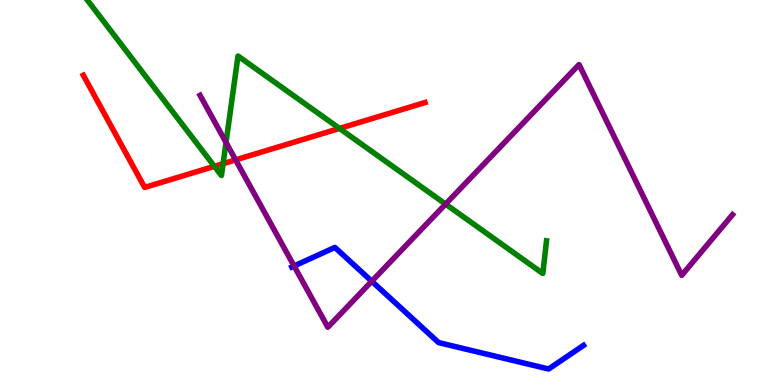[{'lines': ['blue', 'red'], 'intersections': []}, {'lines': ['green', 'red'], 'intersections': [{'x': 2.77, 'y': 5.68}, {'x': 2.88, 'y': 5.75}, {'x': 4.38, 'y': 6.66}]}, {'lines': ['purple', 'red'], 'intersections': [{'x': 3.04, 'y': 5.85}]}, {'lines': ['blue', 'green'], 'intersections': []}, {'lines': ['blue', 'purple'], 'intersections': [{'x': 3.79, 'y': 3.09}, {'x': 4.8, 'y': 2.69}]}, {'lines': ['green', 'purple'], 'intersections': [{'x': 2.92, 'y': 6.3}, {'x': 5.75, 'y': 4.7}]}]